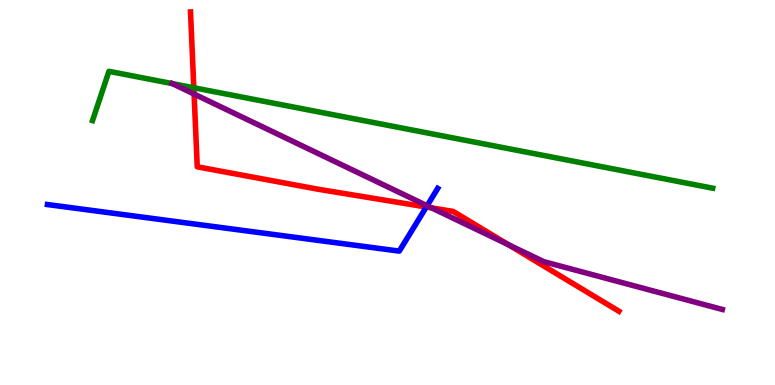[{'lines': ['blue', 'red'], 'intersections': [{'x': 5.5, 'y': 4.62}]}, {'lines': ['green', 'red'], 'intersections': [{'x': 2.5, 'y': 7.72}]}, {'lines': ['purple', 'red'], 'intersections': [{'x': 2.5, 'y': 7.56}, {'x': 5.57, 'y': 4.6}, {'x': 6.56, 'y': 3.64}]}, {'lines': ['blue', 'green'], 'intersections': []}, {'lines': ['blue', 'purple'], 'intersections': [{'x': 5.51, 'y': 4.66}]}, {'lines': ['green', 'purple'], 'intersections': [{'x': 2.22, 'y': 7.83}]}]